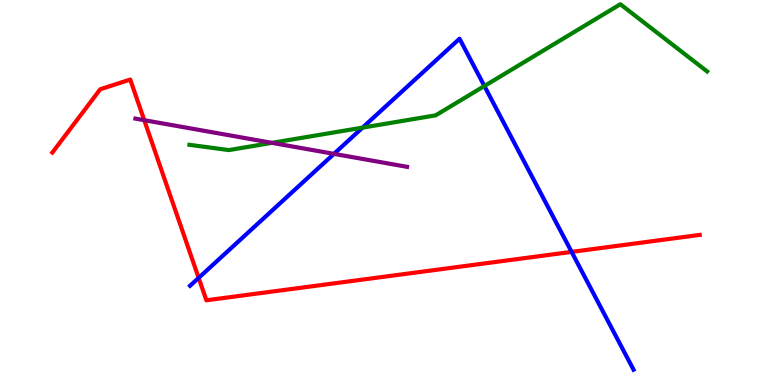[{'lines': ['blue', 'red'], 'intersections': [{'x': 2.56, 'y': 2.78}, {'x': 7.38, 'y': 3.46}]}, {'lines': ['green', 'red'], 'intersections': []}, {'lines': ['purple', 'red'], 'intersections': [{'x': 1.86, 'y': 6.88}]}, {'lines': ['blue', 'green'], 'intersections': [{'x': 4.68, 'y': 6.69}, {'x': 6.25, 'y': 7.77}]}, {'lines': ['blue', 'purple'], 'intersections': [{'x': 4.31, 'y': 6.0}]}, {'lines': ['green', 'purple'], 'intersections': [{'x': 3.51, 'y': 6.29}]}]